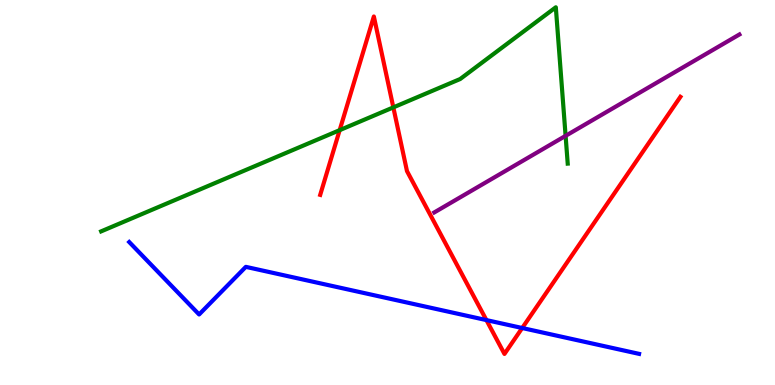[{'lines': ['blue', 'red'], 'intersections': [{'x': 6.28, 'y': 1.69}, {'x': 6.74, 'y': 1.48}]}, {'lines': ['green', 'red'], 'intersections': [{'x': 4.38, 'y': 6.62}, {'x': 5.08, 'y': 7.21}]}, {'lines': ['purple', 'red'], 'intersections': []}, {'lines': ['blue', 'green'], 'intersections': []}, {'lines': ['blue', 'purple'], 'intersections': []}, {'lines': ['green', 'purple'], 'intersections': [{'x': 7.3, 'y': 6.47}]}]